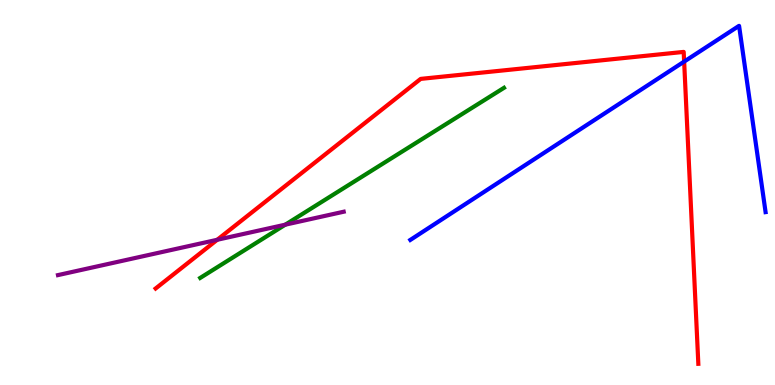[{'lines': ['blue', 'red'], 'intersections': [{'x': 8.83, 'y': 8.4}]}, {'lines': ['green', 'red'], 'intersections': []}, {'lines': ['purple', 'red'], 'intersections': [{'x': 2.8, 'y': 3.77}]}, {'lines': ['blue', 'green'], 'intersections': []}, {'lines': ['blue', 'purple'], 'intersections': []}, {'lines': ['green', 'purple'], 'intersections': [{'x': 3.68, 'y': 4.16}]}]